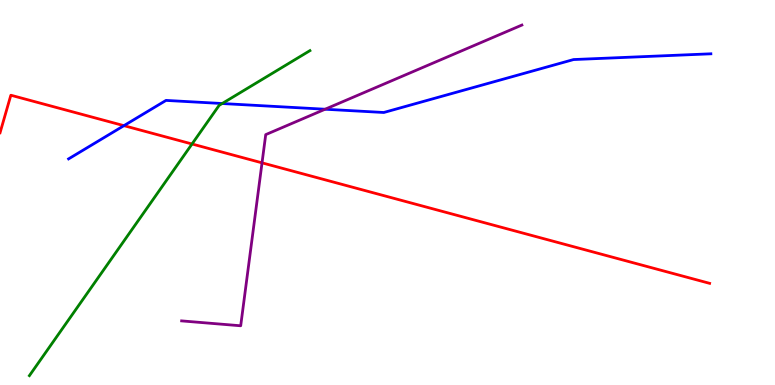[{'lines': ['blue', 'red'], 'intersections': [{'x': 1.6, 'y': 6.74}]}, {'lines': ['green', 'red'], 'intersections': [{'x': 2.48, 'y': 6.26}]}, {'lines': ['purple', 'red'], 'intersections': [{'x': 3.38, 'y': 5.77}]}, {'lines': ['blue', 'green'], 'intersections': [{'x': 2.87, 'y': 7.31}]}, {'lines': ['blue', 'purple'], 'intersections': [{'x': 4.19, 'y': 7.16}]}, {'lines': ['green', 'purple'], 'intersections': []}]